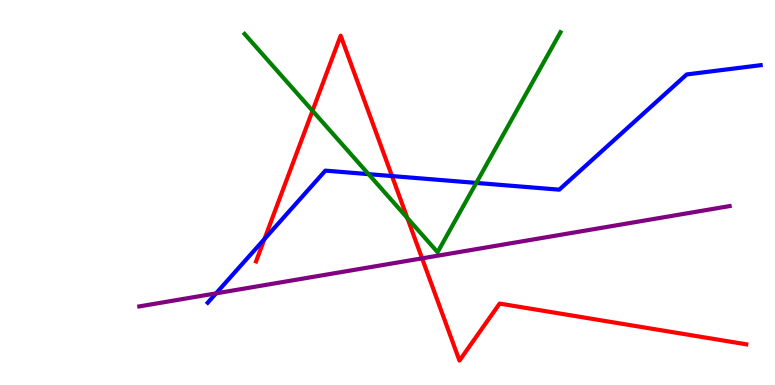[{'lines': ['blue', 'red'], 'intersections': [{'x': 3.41, 'y': 3.79}, {'x': 5.06, 'y': 5.43}]}, {'lines': ['green', 'red'], 'intersections': [{'x': 4.03, 'y': 7.12}, {'x': 5.26, 'y': 4.34}]}, {'lines': ['purple', 'red'], 'intersections': [{'x': 5.45, 'y': 3.29}]}, {'lines': ['blue', 'green'], 'intersections': [{'x': 4.76, 'y': 5.48}, {'x': 6.15, 'y': 5.25}]}, {'lines': ['blue', 'purple'], 'intersections': [{'x': 2.79, 'y': 2.38}]}, {'lines': ['green', 'purple'], 'intersections': []}]